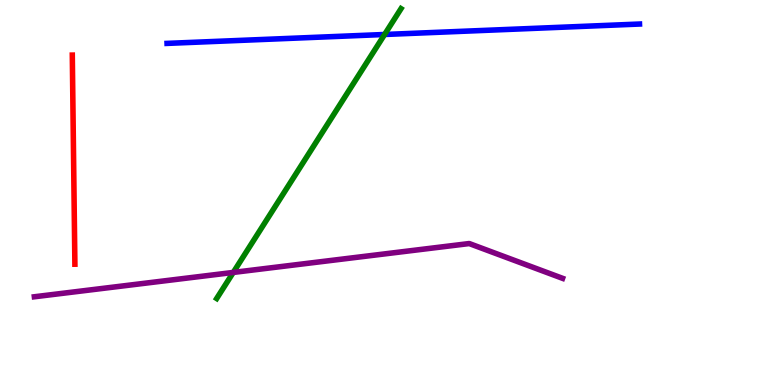[{'lines': ['blue', 'red'], 'intersections': []}, {'lines': ['green', 'red'], 'intersections': []}, {'lines': ['purple', 'red'], 'intersections': []}, {'lines': ['blue', 'green'], 'intersections': [{'x': 4.96, 'y': 9.1}]}, {'lines': ['blue', 'purple'], 'intersections': []}, {'lines': ['green', 'purple'], 'intersections': [{'x': 3.01, 'y': 2.92}]}]